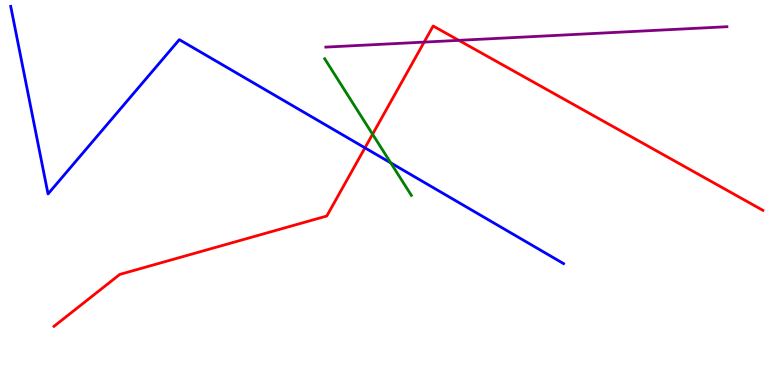[{'lines': ['blue', 'red'], 'intersections': [{'x': 4.71, 'y': 6.16}]}, {'lines': ['green', 'red'], 'intersections': [{'x': 4.81, 'y': 6.51}]}, {'lines': ['purple', 'red'], 'intersections': [{'x': 5.47, 'y': 8.91}, {'x': 5.92, 'y': 8.95}]}, {'lines': ['blue', 'green'], 'intersections': [{'x': 5.04, 'y': 5.77}]}, {'lines': ['blue', 'purple'], 'intersections': []}, {'lines': ['green', 'purple'], 'intersections': []}]